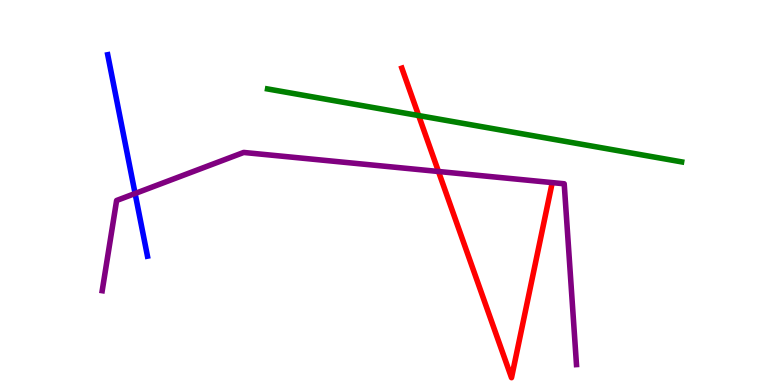[{'lines': ['blue', 'red'], 'intersections': []}, {'lines': ['green', 'red'], 'intersections': [{'x': 5.4, 'y': 7.0}]}, {'lines': ['purple', 'red'], 'intersections': [{'x': 5.66, 'y': 5.55}]}, {'lines': ['blue', 'green'], 'intersections': []}, {'lines': ['blue', 'purple'], 'intersections': [{'x': 1.74, 'y': 4.97}]}, {'lines': ['green', 'purple'], 'intersections': []}]